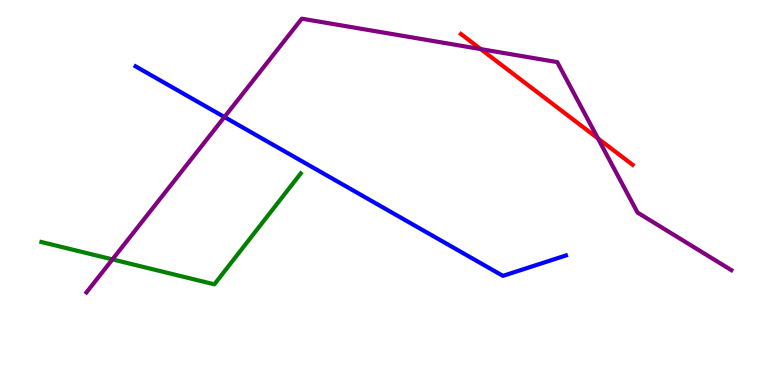[{'lines': ['blue', 'red'], 'intersections': []}, {'lines': ['green', 'red'], 'intersections': []}, {'lines': ['purple', 'red'], 'intersections': [{'x': 6.2, 'y': 8.72}, {'x': 7.72, 'y': 6.4}]}, {'lines': ['blue', 'green'], 'intersections': []}, {'lines': ['blue', 'purple'], 'intersections': [{'x': 2.9, 'y': 6.96}]}, {'lines': ['green', 'purple'], 'intersections': [{'x': 1.45, 'y': 3.26}]}]